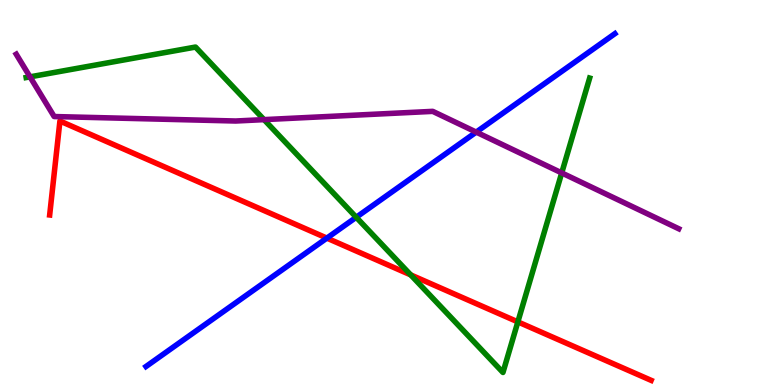[{'lines': ['blue', 'red'], 'intersections': [{'x': 4.22, 'y': 3.82}]}, {'lines': ['green', 'red'], 'intersections': [{'x': 5.3, 'y': 2.86}, {'x': 6.68, 'y': 1.64}]}, {'lines': ['purple', 'red'], 'intersections': []}, {'lines': ['blue', 'green'], 'intersections': [{'x': 4.6, 'y': 4.36}]}, {'lines': ['blue', 'purple'], 'intersections': [{'x': 6.14, 'y': 6.57}]}, {'lines': ['green', 'purple'], 'intersections': [{'x': 0.387, 'y': 8.0}, {'x': 3.41, 'y': 6.89}, {'x': 7.25, 'y': 5.51}]}]